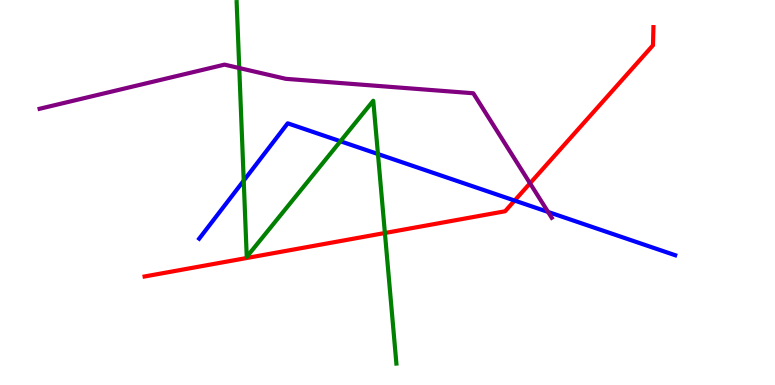[{'lines': ['blue', 'red'], 'intersections': [{'x': 6.64, 'y': 4.79}]}, {'lines': ['green', 'red'], 'intersections': [{'x': 4.97, 'y': 3.95}]}, {'lines': ['purple', 'red'], 'intersections': [{'x': 6.84, 'y': 5.24}]}, {'lines': ['blue', 'green'], 'intersections': [{'x': 3.14, 'y': 5.31}, {'x': 4.39, 'y': 6.33}, {'x': 4.88, 'y': 6.0}]}, {'lines': ['blue', 'purple'], 'intersections': [{'x': 7.07, 'y': 4.5}]}, {'lines': ['green', 'purple'], 'intersections': [{'x': 3.09, 'y': 8.23}]}]